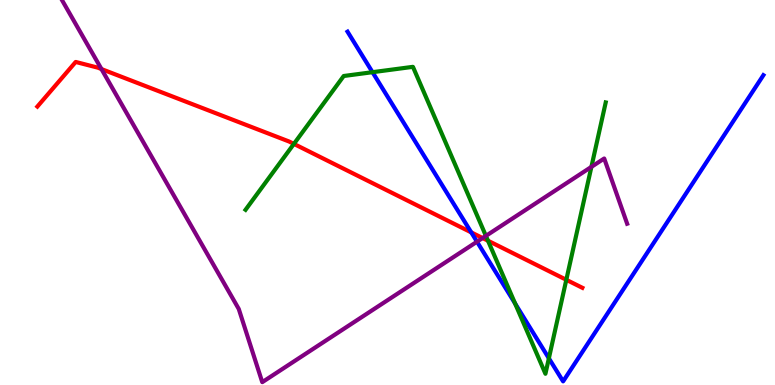[{'lines': ['blue', 'red'], 'intersections': [{'x': 6.08, 'y': 3.96}]}, {'lines': ['green', 'red'], 'intersections': [{'x': 3.79, 'y': 6.26}, {'x': 6.3, 'y': 3.75}, {'x': 7.31, 'y': 2.73}]}, {'lines': ['purple', 'red'], 'intersections': [{'x': 1.31, 'y': 8.21}, {'x': 6.23, 'y': 3.82}]}, {'lines': ['blue', 'green'], 'intersections': [{'x': 4.81, 'y': 8.12}, {'x': 6.65, 'y': 2.12}, {'x': 7.08, 'y': 0.694}]}, {'lines': ['blue', 'purple'], 'intersections': [{'x': 6.15, 'y': 3.72}]}, {'lines': ['green', 'purple'], 'intersections': [{'x': 6.27, 'y': 3.87}, {'x': 7.63, 'y': 5.67}]}]